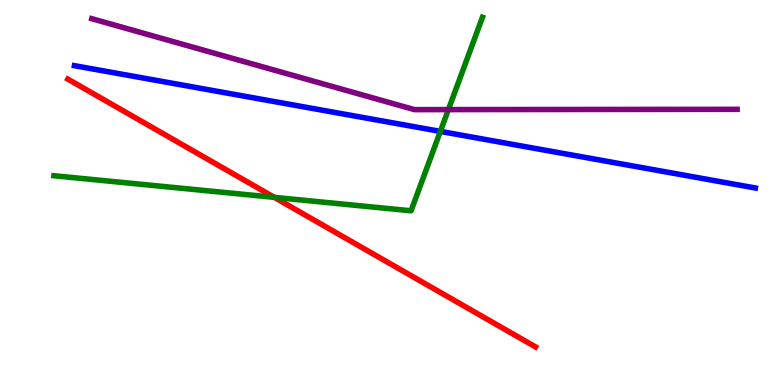[{'lines': ['blue', 'red'], 'intersections': []}, {'lines': ['green', 'red'], 'intersections': [{'x': 3.54, 'y': 4.87}]}, {'lines': ['purple', 'red'], 'intersections': []}, {'lines': ['blue', 'green'], 'intersections': [{'x': 5.68, 'y': 6.59}]}, {'lines': ['blue', 'purple'], 'intersections': []}, {'lines': ['green', 'purple'], 'intersections': [{'x': 5.79, 'y': 7.15}]}]